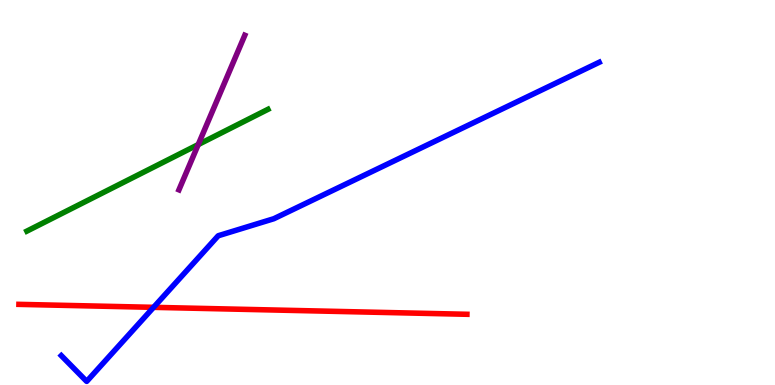[{'lines': ['blue', 'red'], 'intersections': [{'x': 1.98, 'y': 2.02}]}, {'lines': ['green', 'red'], 'intersections': []}, {'lines': ['purple', 'red'], 'intersections': []}, {'lines': ['blue', 'green'], 'intersections': []}, {'lines': ['blue', 'purple'], 'intersections': []}, {'lines': ['green', 'purple'], 'intersections': [{'x': 2.56, 'y': 6.25}]}]